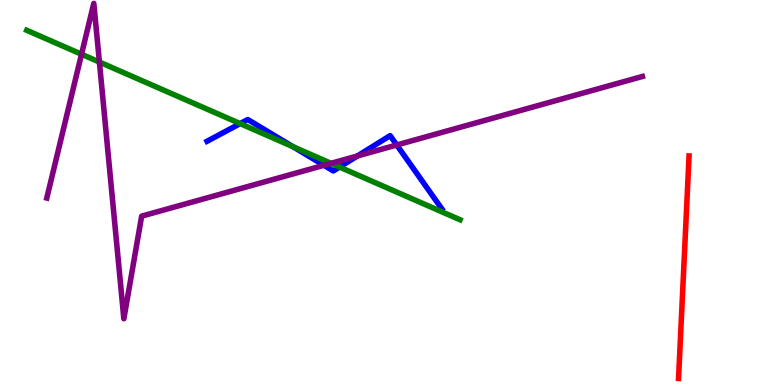[{'lines': ['blue', 'red'], 'intersections': []}, {'lines': ['green', 'red'], 'intersections': []}, {'lines': ['purple', 'red'], 'intersections': []}, {'lines': ['blue', 'green'], 'intersections': [{'x': 3.1, 'y': 6.79}, {'x': 3.78, 'y': 6.19}, {'x': 4.38, 'y': 5.66}]}, {'lines': ['blue', 'purple'], 'intersections': [{'x': 4.18, 'y': 5.71}, {'x': 4.61, 'y': 5.95}, {'x': 5.12, 'y': 6.23}]}, {'lines': ['green', 'purple'], 'intersections': [{'x': 1.05, 'y': 8.59}, {'x': 1.28, 'y': 8.39}, {'x': 4.27, 'y': 5.76}]}]